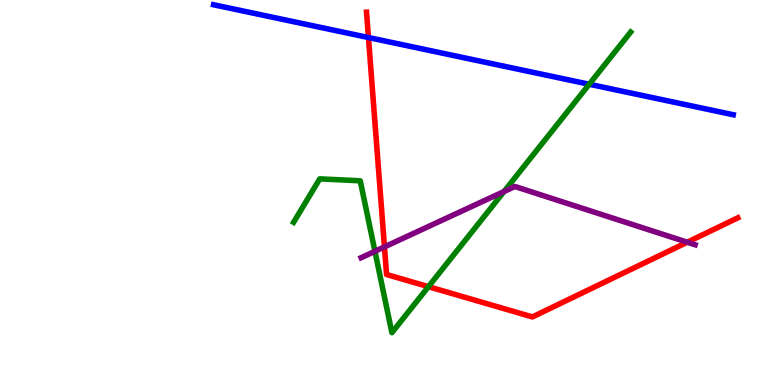[{'lines': ['blue', 'red'], 'intersections': [{'x': 4.75, 'y': 9.03}]}, {'lines': ['green', 'red'], 'intersections': [{'x': 5.53, 'y': 2.55}]}, {'lines': ['purple', 'red'], 'intersections': [{'x': 4.96, 'y': 3.59}, {'x': 8.87, 'y': 3.71}]}, {'lines': ['blue', 'green'], 'intersections': [{'x': 7.6, 'y': 7.81}]}, {'lines': ['blue', 'purple'], 'intersections': []}, {'lines': ['green', 'purple'], 'intersections': [{'x': 4.84, 'y': 3.47}, {'x': 6.5, 'y': 5.03}]}]